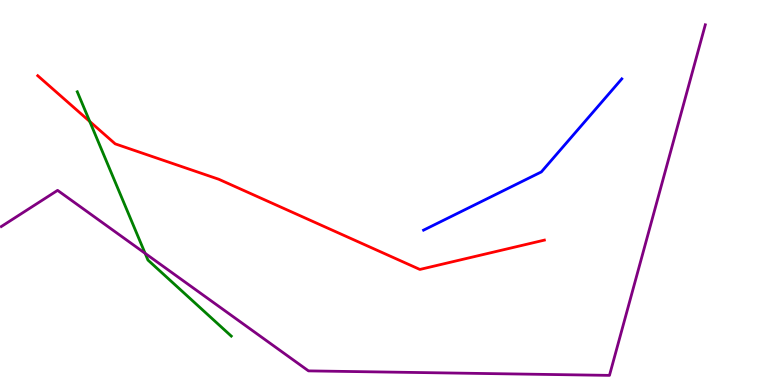[{'lines': ['blue', 'red'], 'intersections': []}, {'lines': ['green', 'red'], 'intersections': [{'x': 1.16, 'y': 6.84}]}, {'lines': ['purple', 'red'], 'intersections': []}, {'lines': ['blue', 'green'], 'intersections': []}, {'lines': ['blue', 'purple'], 'intersections': []}, {'lines': ['green', 'purple'], 'intersections': [{'x': 1.87, 'y': 3.42}]}]